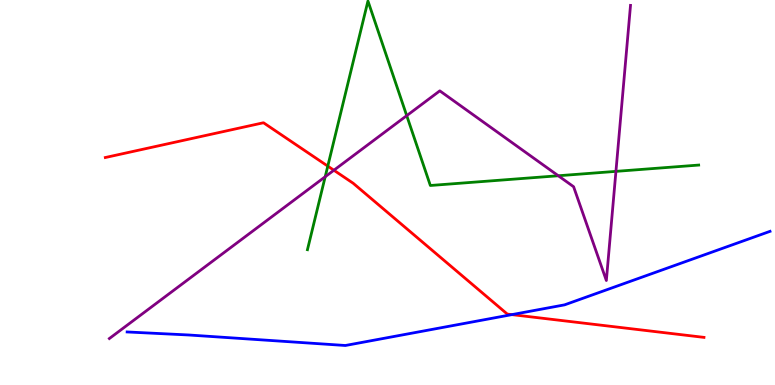[{'lines': ['blue', 'red'], 'intersections': [{'x': 6.6, 'y': 1.83}]}, {'lines': ['green', 'red'], 'intersections': [{'x': 4.23, 'y': 5.69}]}, {'lines': ['purple', 'red'], 'intersections': [{'x': 4.31, 'y': 5.58}]}, {'lines': ['blue', 'green'], 'intersections': []}, {'lines': ['blue', 'purple'], 'intersections': []}, {'lines': ['green', 'purple'], 'intersections': [{'x': 4.2, 'y': 5.41}, {'x': 5.25, 'y': 7.0}, {'x': 7.2, 'y': 5.44}, {'x': 7.95, 'y': 5.55}]}]